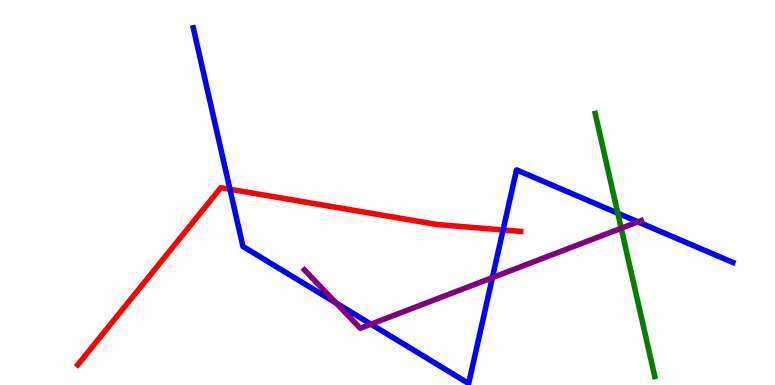[{'lines': ['blue', 'red'], 'intersections': [{'x': 2.97, 'y': 5.08}, {'x': 6.49, 'y': 4.03}]}, {'lines': ['green', 'red'], 'intersections': []}, {'lines': ['purple', 'red'], 'intersections': []}, {'lines': ['blue', 'green'], 'intersections': [{'x': 7.97, 'y': 4.46}]}, {'lines': ['blue', 'purple'], 'intersections': [{'x': 4.34, 'y': 2.13}, {'x': 4.79, 'y': 1.58}, {'x': 6.35, 'y': 2.79}, {'x': 8.23, 'y': 4.24}]}, {'lines': ['green', 'purple'], 'intersections': [{'x': 8.02, 'y': 4.07}]}]